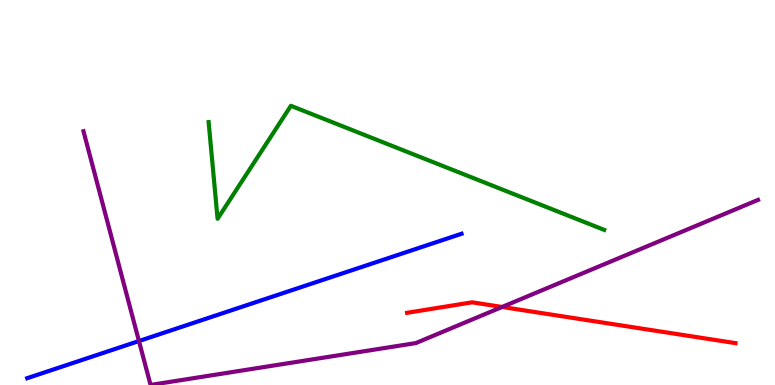[{'lines': ['blue', 'red'], 'intersections': []}, {'lines': ['green', 'red'], 'intersections': []}, {'lines': ['purple', 'red'], 'intersections': [{'x': 6.48, 'y': 2.03}]}, {'lines': ['blue', 'green'], 'intersections': []}, {'lines': ['blue', 'purple'], 'intersections': [{'x': 1.79, 'y': 1.14}]}, {'lines': ['green', 'purple'], 'intersections': []}]